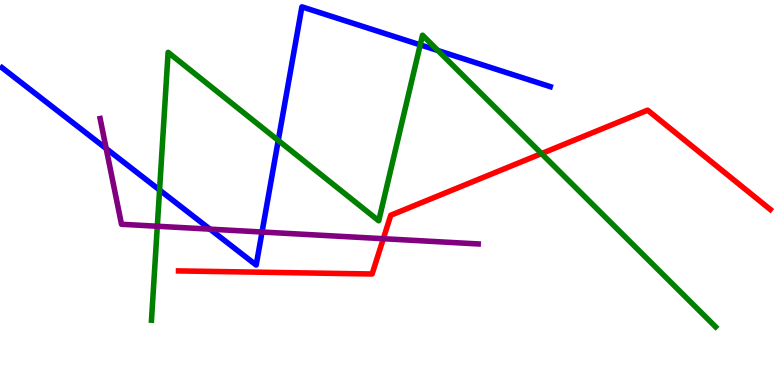[{'lines': ['blue', 'red'], 'intersections': []}, {'lines': ['green', 'red'], 'intersections': [{'x': 6.99, 'y': 6.01}]}, {'lines': ['purple', 'red'], 'intersections': [{'x': 4.95, 'y': 3.8}]}, {'lines': ['blue', 'green'], 'intersections': [{'x': 2.06, 'y': 5.06}, {'x': 3.59, 'y': 6.35}, {'x': 5.42, 'y': 8.83}, {'x': 5.65, 'y': 8.69}]}, {'lines': ['blue', 'purple'], 'intersections': [{'x': 1.37, 'y': 6.14}, {'x': 2.71, 'y': 4.05}, {'x': 3.38, 'y': 3.97}]}, {'lines': ['green', 'purple'], 'intersections': [{'x': 2.03, 'y': 4.12}]}]